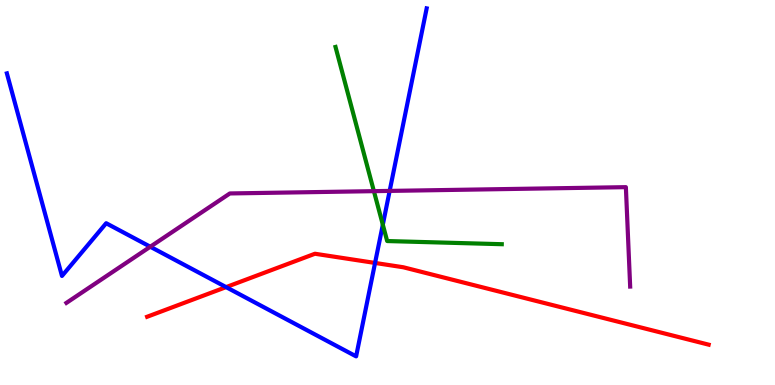[{'lines': ['blue', 'red'], 'intersections': [{'x': 2.92, 'y': 2.54}, {'x': 4.84, 'y': 3.17}]}, {'lines': ['green', 'red'], 'intersections': []}, {'lines': ['purple', 'red'], 'intersections': []}, {'lines': ['blue', 'green'], 'intersections': [{'x': 4.94, 'y': 4.16}]}, {'lines': ['blue', 'purple'], 'intersections': [{'x': 1.94, 'y': 3.59}, {'x': 5.03, 'y': 5.04}]}, {'lines': ['green', 'purple'], 'intersections': [{'x': 4.82, 'y': 5.03}]}]